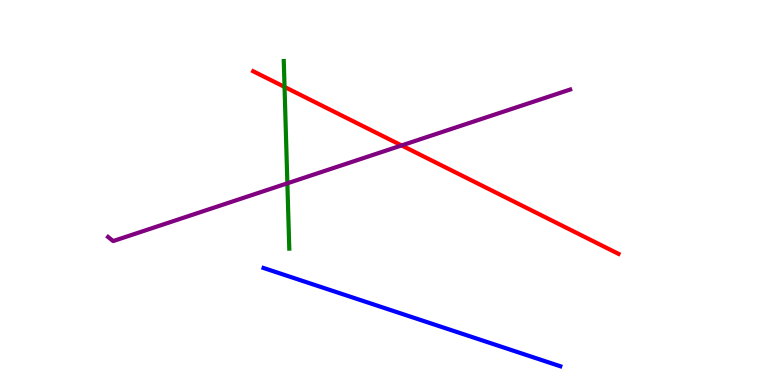[{'lines': ['blue', 'red'], 'intersections': []}, {'lines': ['green', 'red'], 'intersections': [{'x': 3.67, 'y': 7.74}]}, {'lines': ['purple', 'red'], 'intersections': [{'x': 5.18, 'y': 6.22}]}, {'lines': ['blue', 'green'], 'intersections': []}, {'lines': ['blue', 'purple'], 'intersections': []}, {'lines': ['green', 'purple'], 'intersections': [{'x': 3.71, 'y': 5.24}]}]